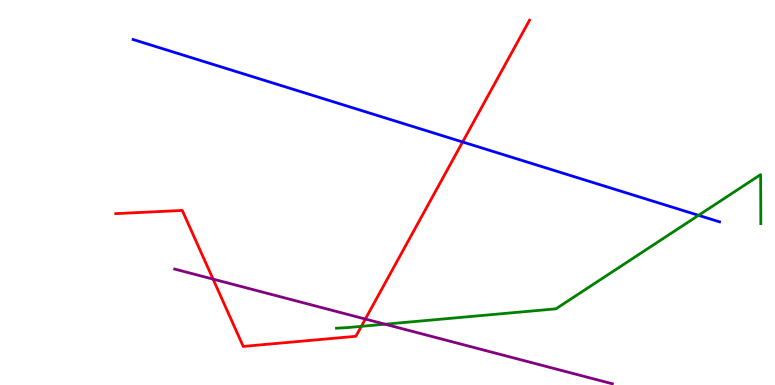[{'lines': ['blue', 'red'], 'intersections': [{'x': 5.97, 'y': 6.31}]}, {'lines': ['green', 'red'], 'intersections': [{'x': 4.66, 'y': 1.52}]}, {'lines': ['purple', 'red'], 'intersections': [{'x': 2.75, 'y': 2.75}, {'x': 4.71, 'y': 1.71}]}, {'lines': ['blue', 'green'], 'intersections': [{'x': 9.01, 'y': 4.41}]}, {'lines': ['blue', 'purple'], 'intersections': []}, {'lines': ['green', 'purple'], 'intersections': [{'x': 4.97, 'y': 1.58}]}]